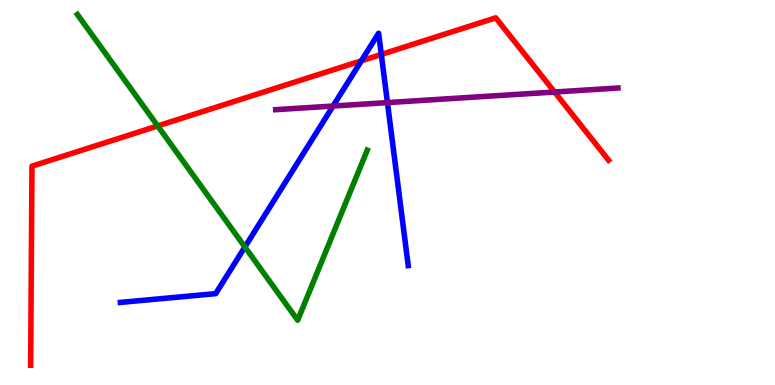[{'lines': ['blue', 'red'], 'intersections': [{'x': 4.66, 'y': 8.42}, {'x': 4.92, 'y': 8.59}]}, {'lines': ['green', 'red'], 'intersections': [{'x': 2.03, 'y': 6.73}]}, {'lines': ['purple', 'red'], 'intersections': [{'x': 7.16, 'y': 7.61}]}, {'lines': ['blue', 'green'], 'intersections': [{'x': 3.16, 'y': 3.59}]}, {'lines': ['blue', 'purple'], 'intersections': [{'x': 4.3, 'y': 7.25}, {'x': 5.0, 'y': 7.34}]}, {'lines': ['green', 'purple'], 'intersections': []}]